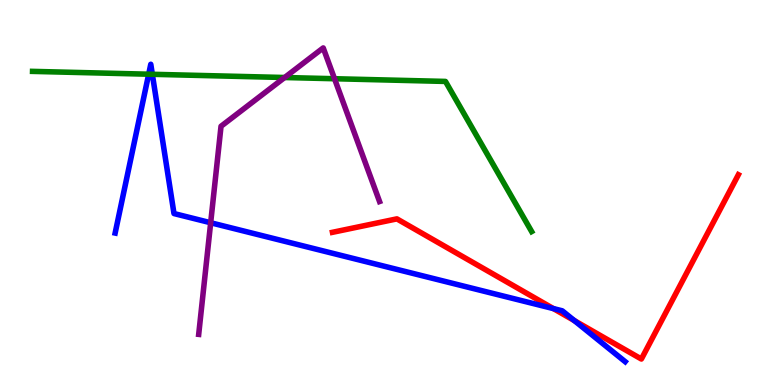[{'lines': ['blue', 'red'], 'intersections': [{'x': 7.14, 'y': 1.98}, {'x': 7.41, 'y': 1.67}]}, {'lines': ['green', 'red'], 'intersections': []}, {'lines': ['purple', 'red'], 'intersections': []}, {'lines': ['blue', 'green'], 'intersections': [{'x': 1.92, 'y': 8.07}, {'x': 1.97, 'y': 8.07}]}, {'lines': ['blue', 'purple'], 'intersections': [{'x': 2.72, 'y': 4.21}]}, {'lines': ['green', 'purple'], 'intersections': [{'x': 3.67, 'y': 7.99}, {'x': 4.32, 'y': 7.96}]}]